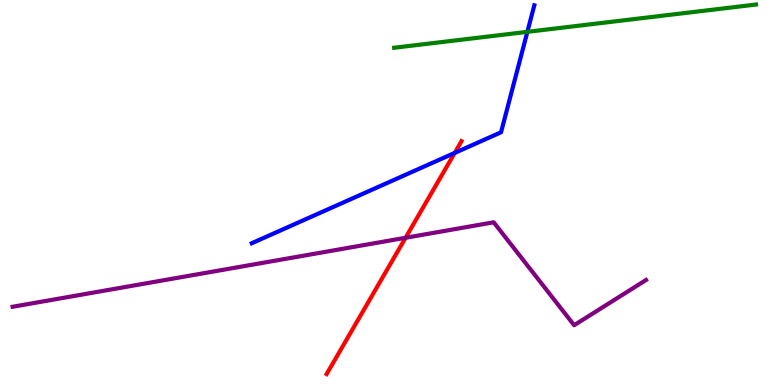[{'lines': ['blue', 'red'], 'intersections': [{'x': 5.87, 'y': 6.03}]}, {'lines': ['green', 'red'], 'intersections': []}, {'lines': ['purple', 'red'], 'intersections': [{'x': 5.23, 'y': 3.82}]}, {'lines': ['blue', 'green'], 'intersections': [{'x': 6.8, 'y': 9.17}]}, {'lines': ['blue', 'purple'], 'intersections': []}, {'lines': ['green', 'purple'], 'intersections': []}]